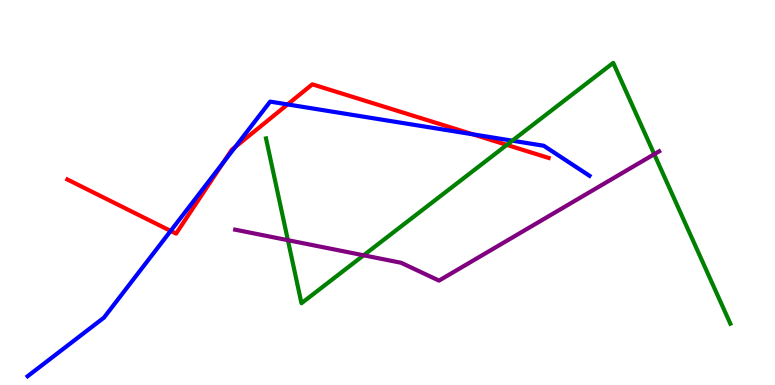[{'lines': ['blue', 'red'], 'intersections': [{'x': 2.2, 'y': 4.0}, {'x': 2.88, 'y': 5.78}, {'x': 3.04, 'y': 6.18}, {'x': 3.71, 'y': 7.29}, {'x': 6.1, 'y': 6.51}]}, {'lines': ['green', 'red'], 'intersections': [{'x': 6.54, 'y': 6.24}]}, {'lines': ['purple', 'red'], 'intersections': []}, {'lines': ['blue', 'green'], 'intersections': [{'x': 6.61, 'y': 6.35}]}, {'lines': ['blue', 'purple'], 'intersections': []}, {'lines': ['green', 'purple'], 'intersections': [{'x': 3.71, 'y': 3.76}, {'x': 4.69, 'y': 3.37}, {'x': 8.44, 'y': 5.99}]}]